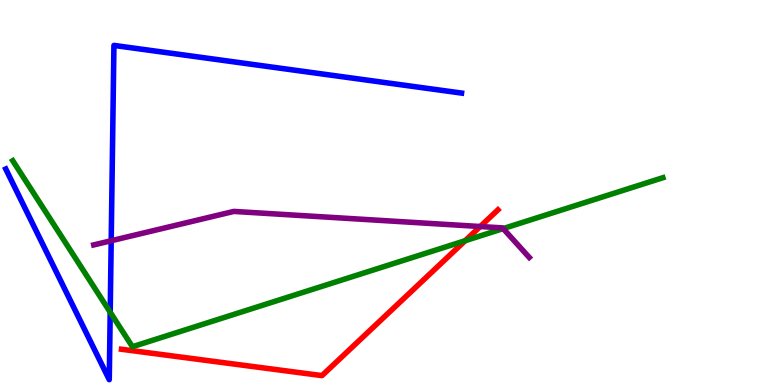[{'lines': ['blue', 'red'], 'intersections': []}, {'lines': ['green', 'red'], 'intersections': [{'x': 6.0, 'y': 3.75}]}, {'lines': ['purple', 'red'], 'intersections': [{'x': 6.2, 'y': 4.12}]}, {'lines': ['blue', 'green'], 'intersections': [{'x': 1.42, 'y': 1.89}]}, {'lines': ['blue', 'purple'], 'intersections': [{'x': 1.43, 'y': 3.75}]}, {'lines': ['green', 'purple'], 'intersections': [{'x': 6.49, 'y': 4.06}]}]